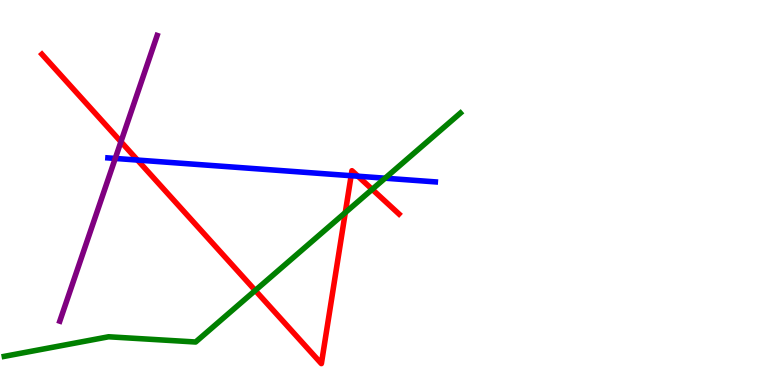[{'lines': ['blue', 'red'], 'intersections': [{'x': 1.77, 'y': 5.84}, {'x': 4.53, 'y': 5.44}, {'x': 4.62, 'y': 5.42}]}, {'lines': ['green', 'red'], 'intersections': [{'x': 3.29, 'y': 2.46}, {'x': 4.46, 'y': 4.48}, {'x': 4.8, 'y': 5.08}]}, {'lines': ['purple', 'red'], 'intersections': [{'x': 1.56, 'y': 6.32}]}, {'lines': ['blue', 'green'], 'intersections': [{'x': 4.97, 'y': 5.37}]}, {'lines': ['blue', 'purple'], 'intersections': [{'x': 1.49, 'y': 5.88}]}, {'lines': ['green', 'purple'], 'intersections': []}]